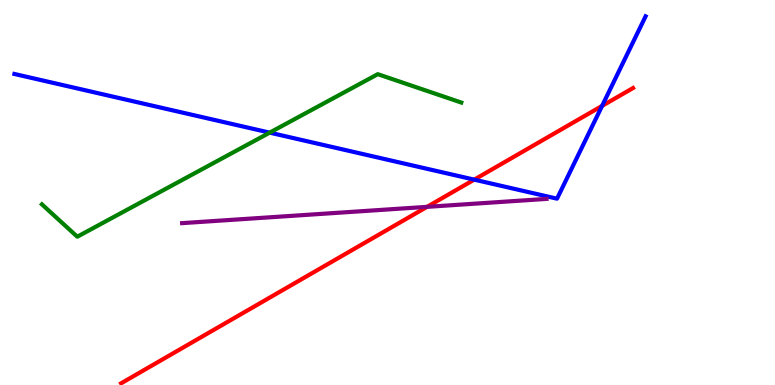[{'lines': ['blue', 'red'], 'intersections': [{'x': 6.12, 'y': 5.33}, {'x': 7.77, 'y': 7.25}]}, {'lines': ['green', 'red'], 'intersections': []}, {'lines': ['purple', 'red'], 'intersections': [{'x': 5.51, 'y': 4.63}]}, {'lines': ['blue', 'green'], 'intersections': [{'x': 3.48, 'y': 6.55}]}, {'lines': ['blue', 'purple'], 'intersections': []}, {'lines': ['green', 'purple'], 'intersections': []}]